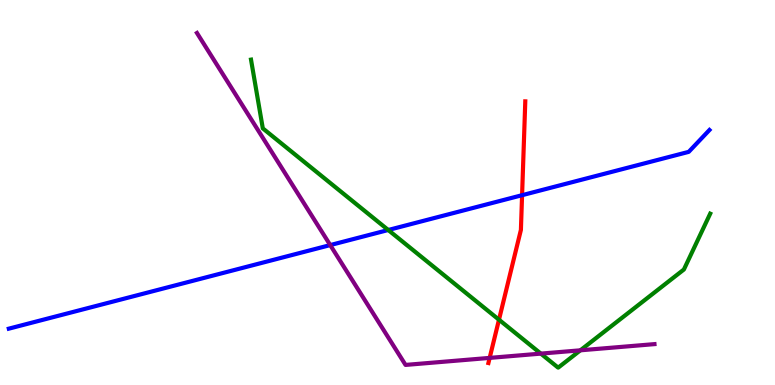[{'lines': ['blue', 'red'], 'intersections': [{'x': 6.74, 'y': 4.93}]}, {'lines': ['green', 'red'], 'intersections': [{'x': 6.44, 'y': 1.7}]}, {'lines': ['purple', 'red'], 'intersections': [{'x': 6.32, 'y': 0.704}]}, {'lines': ['blue', 'green'], 'intersections': [{'x': 5.01, 'y': 4.03}]}, {'lines': ['blue', 'purple'], 'intersections': [{'x': 4.26, 'y': 3.63}]}, {'lines': ['green', 'purple'], 'intersections': [{'x': 6.98, 'y': 0.815}, {'x': 7.49, 'y': 0.901}]}]